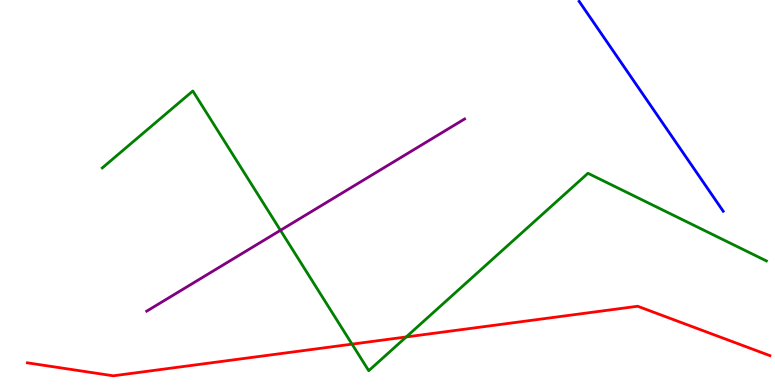[{'lines': ['blue', 'red'], 'intersections': []}, {'lines': ['green', 'red'], 'intersections': [{'x': 4.54, 'y': 1.06}, {'x': 5.24, 'y': 1.25}]}, {'lines': ['purple', 'red'], 'intersections': []}, {'lines': ['blue', 'green'], 'intersections': []}, {'lines': ['blue', 'purple'], 'intersections': []}, {'lines': ['green', 'purple'], 'intersections': [{'x': 3.62, 'y': 4.02}]}]